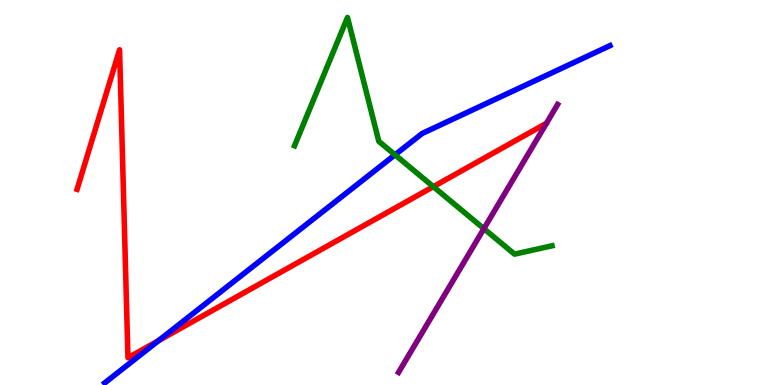[{'lines': ['blue', 'red'], 'intersections': [{'x': 2.04, 'y': 1.15}]}, {'lines': ['green', 'red'], 'intersections': [{'x': 5.59, 'y': 5.15}]}, {'lines': ['purple', 'red'], 'intersections': []}, {'lines': ['blue', 'green'], 'intersections': [{'x': 5.1, 'y': 5.98}]}, {'lines': ['blue', 'purple'], 'intersections': []}, {'lines': ['green', 'purple'], 'intersections': [{'x': 6.24, 'y': 4.06}]}]